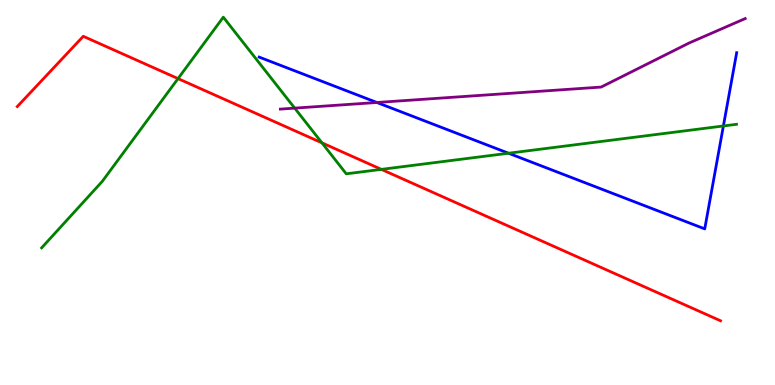[{'lines': ['blue', 'red'], 'intersections': []}, {'lines': ['green', 'red'], 'intersections': [{'x': 2.3, 'y': 7.96}, {'x': 4.15, 'y': 6.29}, {'x': 4.92, 'y': 5.6}]}, {'lines': ['purple', 'red'], 'intersections': []}, {'lines': ['blue', 'green'], 'intersections': [{'x': 6.56, 'y': 6.02}, {'x': 9.33, 'y': 6.73}]}, {'lines': ['blue', 'purple'], 'intersections': [{'x': 4.86, 'y': 7.34}]}, {'lines': ['green', 'purple'], 'intersections': [{'x': 3.8, 'y': 7.19}]}]